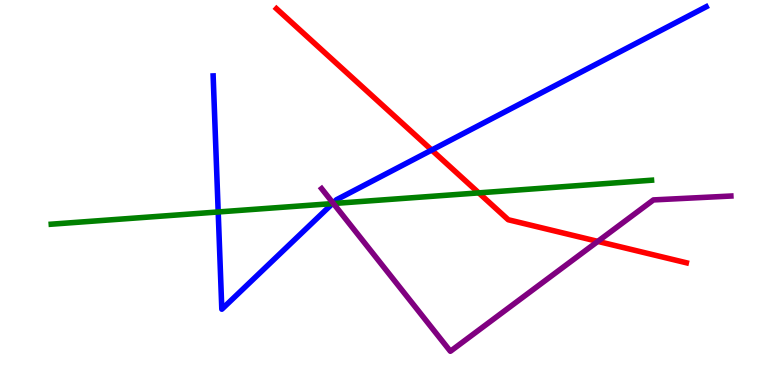[{'lines': ['blue', 'red'], 'intersections': [{'x': 5.57, 'y': 6.1}]}, {'lines': ['green', 'red'], 'intersections': [{'x': 6.18, 'y': 4.99}]}, {'lines': ['purple', 'red'], 'intersections': [{'x': 7.71, 'y': 3.73}]}, {'lines': ['blue', 'green'], 'intersections': [{'x': 2.82, 'y': 4.49}, {'x': 4.29, 'y': 4.71}]}, {'lines': ['blue', 'purple'], 'intersections': [{'x': 4.3, 'y': 4.73}]}, {'lines': ['green', 'purple'], 'intersections': [{'x': 4.3, 'y': 4.71}]}]